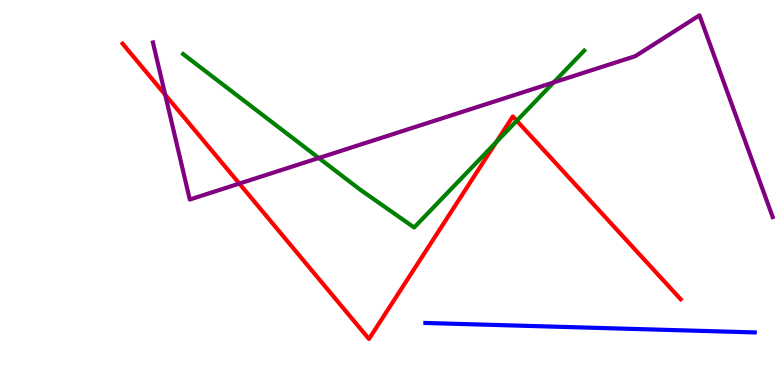[{'lines': ['blue', 'red'], 'intersections': []}, {'lines': ['green', 'red'], 'intersections': [{'x': 6.4, 'y': 6.31}, {'x': 6.67, 'y': 6.86}]}, {'lines': ['purple', 'red'], 'intersections': [{'x': 2.13, 'y': 7.54}, {'x': 3.09, 'y': 5.23}]}, {'lines': ['blue', 'green'], 'intersections': []}, {'lines': ['blue', 'purple'], 'intersections': []}, {'lines': ['green', 'purple'], 'intersections': [{'x': 4.11, 'y': 5.9}, {'x': 7.14, 'y': 7.86}]}]